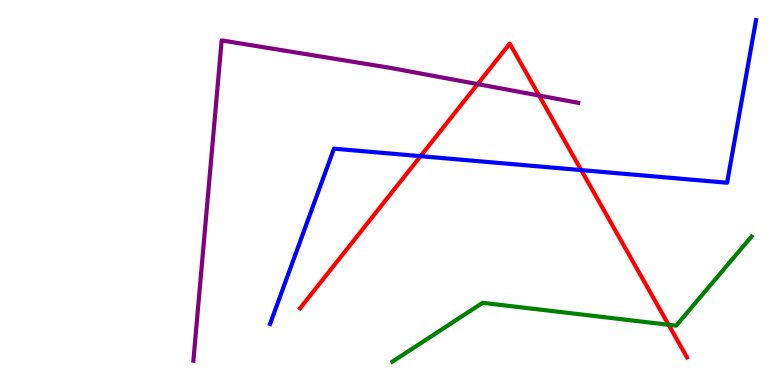[{'lines': ['blue', 'red'], 'intersections': [{'x': 5.43, 'y': 5.94}, {'x': 7.5, 'y': 5.58}]}, {'lines': ['green', 'red'], 'intersections': [{'x': 8.63, 'y': 1.56}]}, {'lines': ['purple', 'red'], 'intersections': [{'x': 6.16, 'y': 7.82}, {'x': 6.96, 'y': 7.52}]}, {'lines': ['blue', 'green'], 'intersections': []}, {'lines': ['blue', 'purple'], 'intersections': []}, {'lines': ['green', 'purple'], 'intersections': []}]